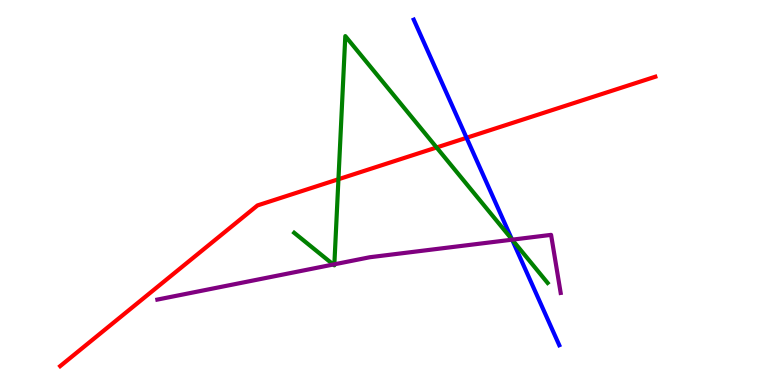[{'lines': ['blue', 'red'], 'intersections': [{'x': 6.02, 'y': 6.42}]}, {'lines': ['green', 'red'], 'intersections': [{'x': 4.37, 'y': 5.34}, {'x': 5.63, 'y': 6.17}]}, {'lines': ['purple', 'red'], 'intersections': []}, {'lines': ['blue', 'green'], 'intersections': [{'x': 6.61, 'y': 3.78}]}, {'lines': ['blue', 'purple'], 'intersections': [{'x': 6.61, 'y': 3.77}]}, {'lines': ['green', 'purple'], 'intersections': [{'x': 4.3, 'y': 3.13}, {'x': 4.31, 'y': 3.14}, {'x': 6.61, 'y': 3.77}]}]